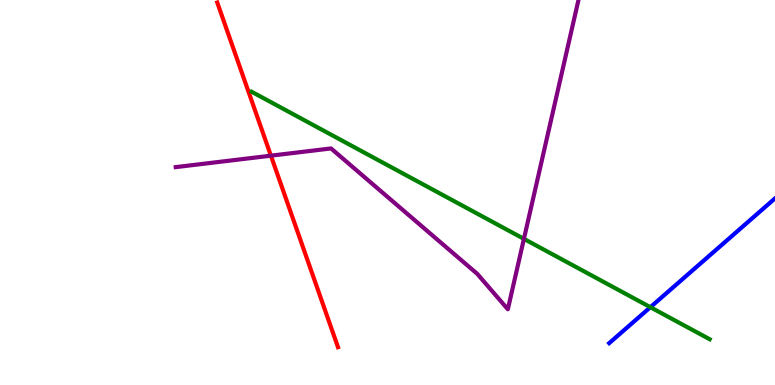[{'lines': ['blue', 'red'], 'intersections': []}, {'lines': ['green', 'red'], 'intersections': []}, {'lines': ['purple', 'red'], 'intersections': [{'x': 3.5, 'y': 5.96}]}, {'lines': ['blue', 'green'], 'intersections': [{'x': 8.39, 'y': 2.02}]}, {'lines': ['blue', 'purple'], 'intersections': []}, {'lines': ['green', 'purple'], 'intersections': [{'x': 6.76, 'y': 3.8}]}]